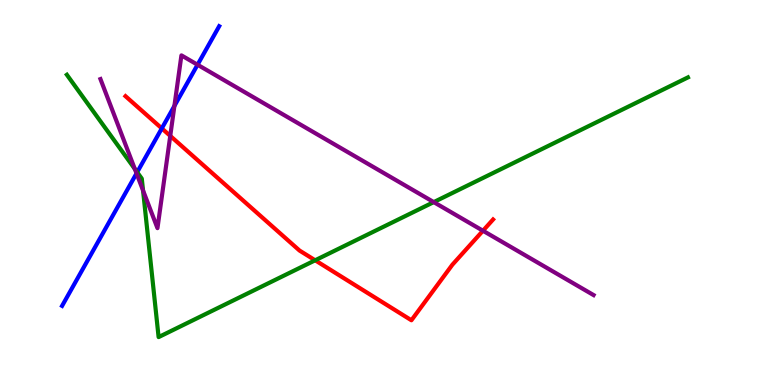[{'lines': ['blue', 'red'], 'intersections': [{'x': 2.09, 'y': 6.67}]}, {'lines': ['green', 'red'], 'intersections': [{'x': 4.07, 'y': 3.24}]}, {'lines': ['purple', 'red'], 'intersections': [{'x': 2.2, 'y': 6.47}, {'x': 6.23, 'y': 4.01}]}, {'lines': ['blue', 'green'], 'intersections': [{'x': 1.77, 'y': 5.53}]}, {'lines': ['blue', 'purple'], 'intersections': [{'x': 1.76, 'y': 5.5}, {'x': 2.25, 'y': 7.25}, {'x': 2.55, 'y': 8.32}]}, {'lines': ['green', 'purple'], 'intersections': [{'x': 1.74, 'y': 5.61}, {'x': 1.85, 'y': 5.05}, {'x': 5.6, 'y': 4.75}]}]